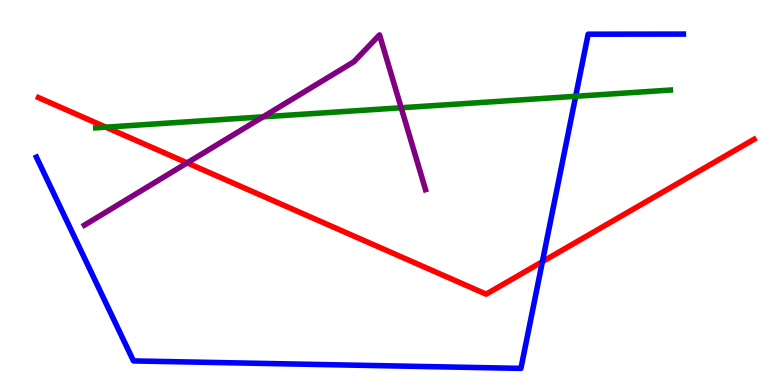[{'lines': ['blue', 'red'], 'intersections': [{'x': 7.0, 'y': 3.2}]}, {'lines': ['green', 'red'], 'intersections': [{'x': 1.37, 'y': 6.7}]}, {'lines': ['purple', 'red'], 'intersections': [{'x': 2.41, 'y': 5.77}]}, {'lines': ['blue', 'green'], 'intersections': [{'x': 7.43, 'y': 7.5}]}, {'lines': ['blue', 'purple'], 'intersections': []}, {'lines': ['green', 'purple'], 'intersections': [{'x': 3.39, 'y': 6.97}, {'x': 5.18, 'y': 7.2}]}]